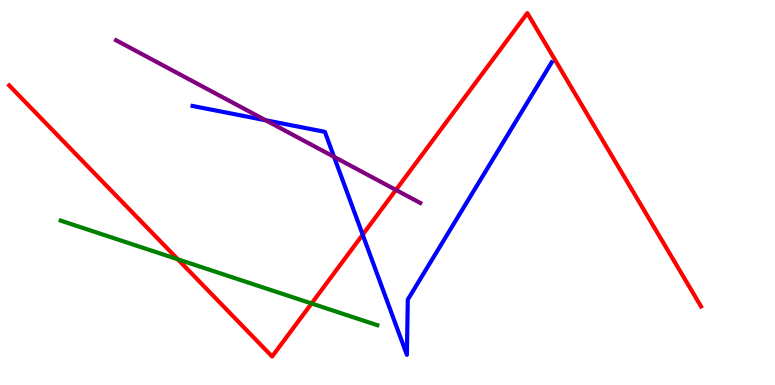[{'lines': ['blue', 'red'], 'intersections': [{'x': 4.68, 'y': 3.9}]}, {'lines': ['green', 'red'], 'intersections': [{'x': 2.3, 'y': 3.26}, {'x': 4.02, 'y': 2.12}]}, {'lines': ['purple', 'red'], 'intersections': [{'x': 5.11, 'y': 5.07}]}, {'lines': ['blue', 'green'], 'intersections': []}, {'lines': ['blue', 'purple'], 'intersections': [{'x': 3.43, 'y': 6.88}, {'x': 4.31, 'y': 5.93}]}, {'lines': ['green', 'purple'], 'intersections': []}]